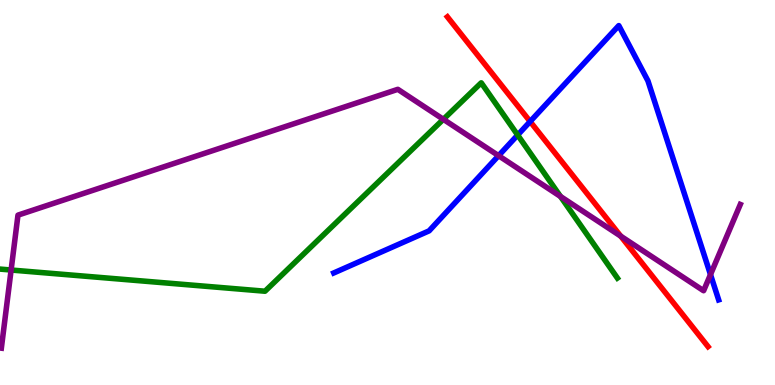[{'lines': ['blue', 'red'], 'intersections': [{'x': 6.84, 'y': 6.84}]}, {'lines': ['green', 'red'], 'intersections': []}, {'lines': ['purple', 'red'], 'intersections': [{'x': 8.01, 'y': 3.87}]}, {'lines': ['blue', 'green'], 'intersections': [{'x': 6.68, 'y': 6.49}]}, {'lines': ['blue', 'purple'], 'intersections': [{'x': 6.43, 'y': 5.96}, {'x': 9.17, 'y': 2.87}]}, {'lines': ['green', 'purple'], 'intersections': [{'x': 0.143, 'y': 2.99}, {'x': 5.72, 'y': 6.9}, {'x': 7.23, 'y': 4.9}]}]